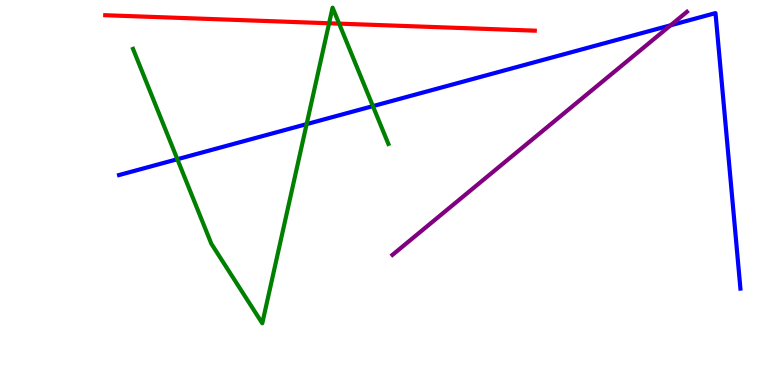[{'lines': ['blue', 'red'], 'intersections': []}, {'lines': ['green', 'red'], 'intersections': [{'x': 4.25, 'y': 9.4}, {'x': 4.38, 'y': 9.39}]}, {'lines': ['purple', 'red'], 'intersections': []}, {'lines': ['blue', 'green'], 'intersections': [{'x': 2.29, 'y': 5.86}, {'x': 3.96, 'y': 6.78}, {'x': 4.81, 'y': 7.24}]}, {'lines': ['blue', 'purple'], 'intersections': [{'x': 8.65, 'y': 9.34}]}, {'lines': ['green', 'purple'], 'intersections': []}]